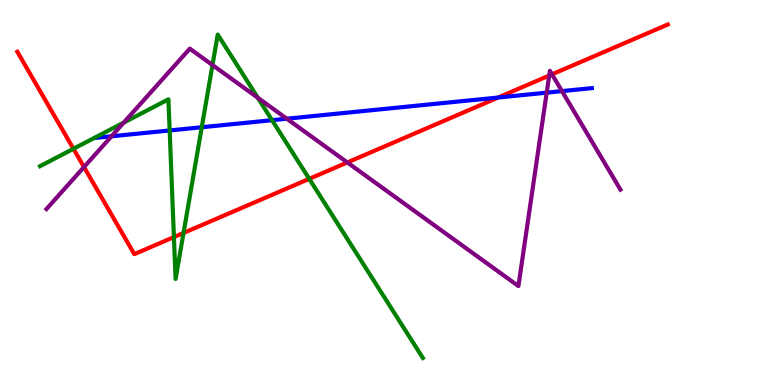[{'lines': ['blue', 'red'], 'intersections': [{'x': 6.43, 'y': 7.47}]}, {'lines': ['green', 'red'], 'intersections': [{'x': 0.948, 'y': 6.14}, {'x': 2.24, 'y': 3.84}, {'x': 2.37, 'y': 3.95}, {'x': 3.99, 'y': 5.35}]}, {'lines': ['purple', 'red'], 'intersections': [{'x': 1.08, 'y': 5.66}, {'x': 4.48, 'y': 5.78}, {'x': 7.09, 'y': 8.04}, {'x': 7.12, 'y': 8.07}]}, {'lines': ['blue', 'green'], 'intersections': [{'x': 2.19, 'y': 6.61}, {'x': 2.6, 'y': 6.7}, {'x': 3.51, 'y': 6.88}]}, {'lines': ['blue', 'purple'], 'intersections': [{'x': 1.44, 'y': 6.46}, {'x': 3.7, 'y': 6.92}, {'x': 7.05, 'y': 7.59}, {'x': 7.25, 'y': 7.63}]}, {'lines': ['green', 'purple'], 'intersections': [{'x': 1.6, 'y': 6.82}, {'x': 2.74, 'y': 8.31}, {'x': 3.33, 'y': 7.46}]}]